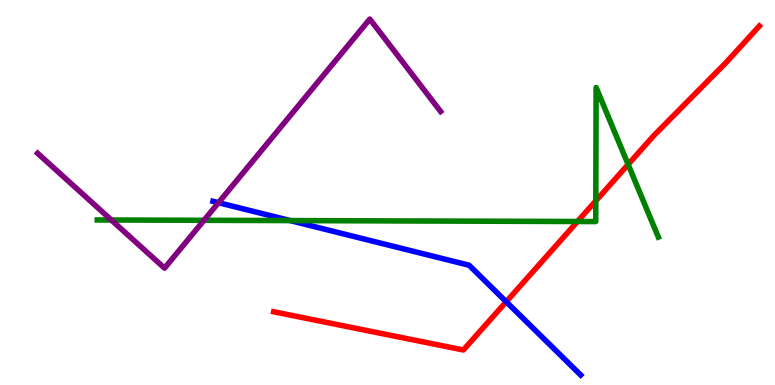[{'lines': ['blue', 'red'], 'intersections': [{'x': 6.53, 'y': 2.16}]}, {'lines': ['green', 'red'], 'intersections': [{'x': 7.45, 'y': 4.25}, {'x': 7.69, 'y': 4.78}, {'x': 8.1, 'y': 5.73}]}, {'lines': ['purple', 'red'], 'intersections': []}, {'lines': ['blue', 'green'], 'intersections': [{'x': 3.74, 'y': 4.27}]}, {'lines': ['blue', 'purple'], 'intersections': [{'x': 2.82, 'y': 4.74}]}, {'lines': ['green', 'purple'], 'intersections': [{'x': 1.44, 'y': 4.29}, {'x': 2.63, 'y': 4.28}]}]